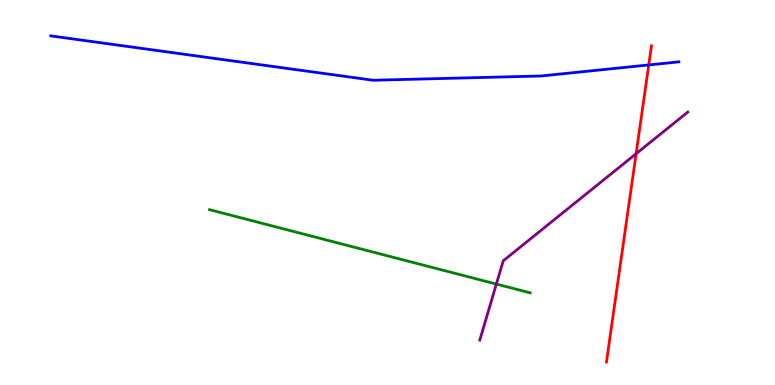[{'lines': ['blue', 'red'], 'intersections': [{'x': 8.37, 'y': 8.31}]}, {'lines': ['green', 'red'], 'intersections': []}, {'lines': ['purple', 'red'], 'intersections': [{'x': 8.21, 'y': 6.01}]}, {'lines': ['blue', 'green'], 'intersections': []}, {'lines': ['blue', 'purple'], 'intersections': []}, {'lines': ['green', 'purple'], 'intersections': [{'x': 6.4, 'y': 2.62}]}]